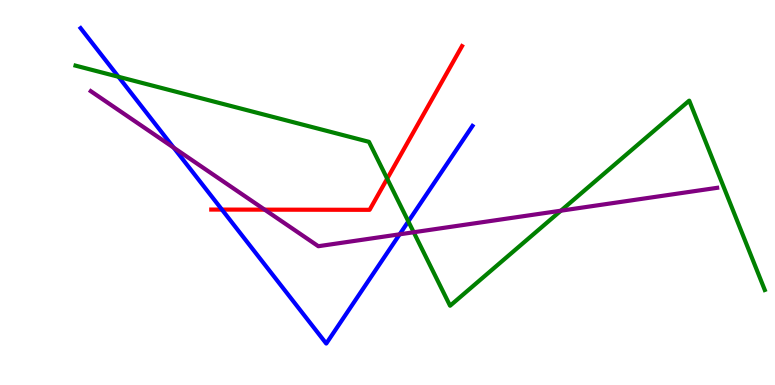[{'lines': ['blue', 'red'], 'intersections': [{'x': 2.86, 'y': 4.56}]}, {'lines': ['green', 'red'], 'intersections': [{'x': 5.0, 'y': 5.36}]}, {'lines': ['purple', 'red'], 'intersections': [{'x': 3.41, 'y': 4.55}]}, {'lines': ['blue', 'green'], 'intersections': [{'x': 1.53, 'y': 8.01}, {'x': 5.27, 'y': 4.25}]}, {'lines': ['blue', 'purple'], 'intersections': [{'x': 2.24, 'y': 6.16}, {'x': 5.16, 'y': 3.91}]}, {'lines': ['green', 'purple'], 'intersections': [{'x': 5.34, 'y': 3.97}, {'x': 7.24, 'y': 4.53}]}]